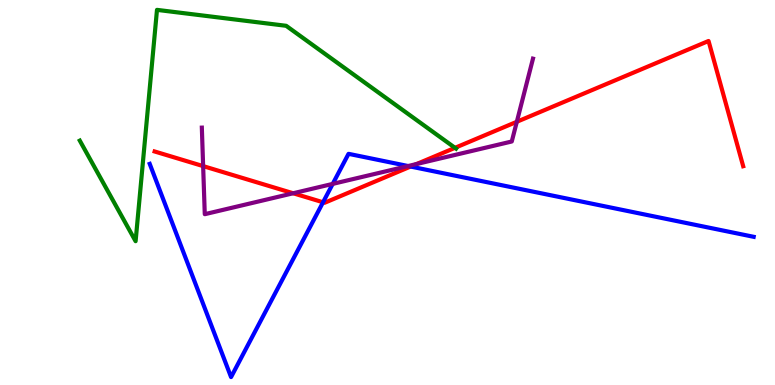[{'lines': ['blue', 'red'], 'intersections': [{'x': 4.17, 'y': 4.75}, {'x': 5.3, 'y': 5.67}]}, {'lines': ['green', 'red'], 'intersections': [{'x': 5.87, 'y': 6.16}]}, {'lines': ['purple', 'red'], 'intersections': [{'x': 2.62, 'y': 5.69}, {'x': 3.78, 'y': 4.98}, {'x': 5.37, 'y': 5.74}, {'x': 6.67, 'y': 6.84}]}, {'lines': ['blue', 'green'], 'intersections': []}, {'lines': ['blue', 'purple'], 'intersections': [{'x': 4.29, 'y': 5.22}, {'x': 5.27, 'y': 5.69}]}, {'lines': ['green', 'purple'], 'intersections': []}]